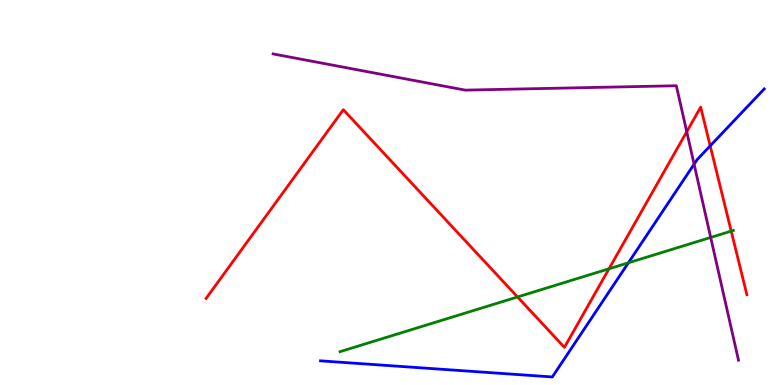[{'lines': ['blue', 'red'], 'intersections': [{'x': 9.16, 'y': 6.21}]}, {'lines': ['green', 'red'], 'intersections': [{'x': 6.68, 'y': 2.29}, {'x': 7.86, 'y': 3.02}, {'x': 9.43, 'y': 4.0}]}, {'lines': ['purple', 'red'], 'intersections': [{'x': 8.86, 'y': 6.58}]}, {'lines': ['blue', 'green'], 'intersections': [{'x': 8.11, 'y': 3.17}]}, {'lines': ['blue', 'purple'], 'intersections': [{'x': 8.96, 'y': 5.74}]}, {'lines': ['green', 'purple'], 'intersections': [{'x': 9.17, 'y': 3.83}]}]